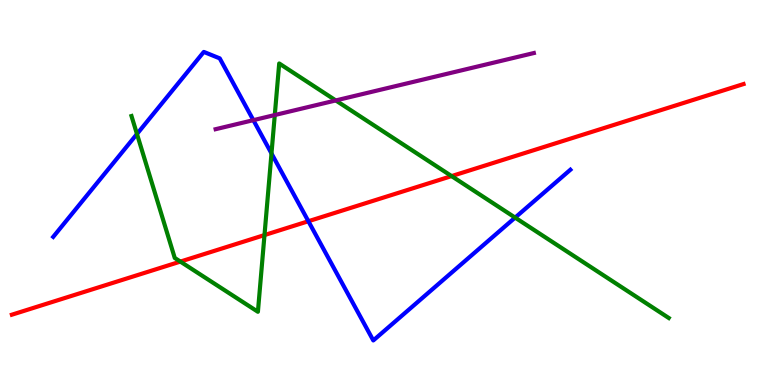[{'lines': ['blue', 'red'], 'intersections': [{'x': 3.98, 'y': 4.25}]}, {'lines': ['green', 'red'], 'intersections': [{'x': 2.33, 'y': 3.21}, {'x': 3.41, 'y': 3.89}, {'x': 5.83, 'y': 5.43}]}, {'lines': ['purple', 'red'], 'intersections': []}, {'lines': ['blue', 'green'], 'intersections': [{'x': 1.77, 'y': 6.52}, {'x': 3.5, 'y': 6.01}, {'x': 6.65, 'y': 4.35}]}, {'lines': ['blue', 'purple'], 'intersections': [{'x': 3.27, 'y': 6.88}]}, {'lines': ['green', 'purple'], 'intersections': [{'x': 3.55, 'y': 7.01}, {'x': 4.33, 'y': 7.39}]}]